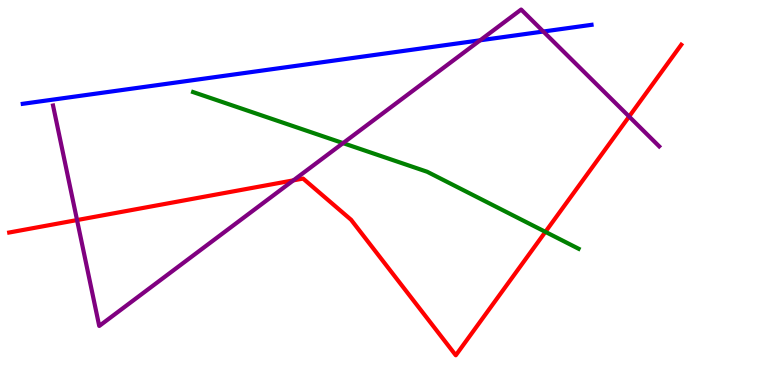[{'lines': ['blue', 'red'], 'intersections': []}, {'lines': ['green', 'red'], 'intersections': [{'x': 7.04, 'y': 3.98}]}, {'lines': ['purple', 'red'], 'intersections': [{'x': 0.994, 'y': 4.28}, {'x': 3.79, 'y': 5.32}, {'x': 8.12, 'y': 6.97}]}, {'lines': ['blue', 'green'], 'intersections': []}, {'lines': ['blue', 'purple'], 'intersections': [{'x': 6.2, 'y': 8.95}, {'x': 7.01, 'y': 9.18}]}, {'lines': ['green', 'purple'], 'intersections': [{'x': 4.43, 'y': 6.28}]}]